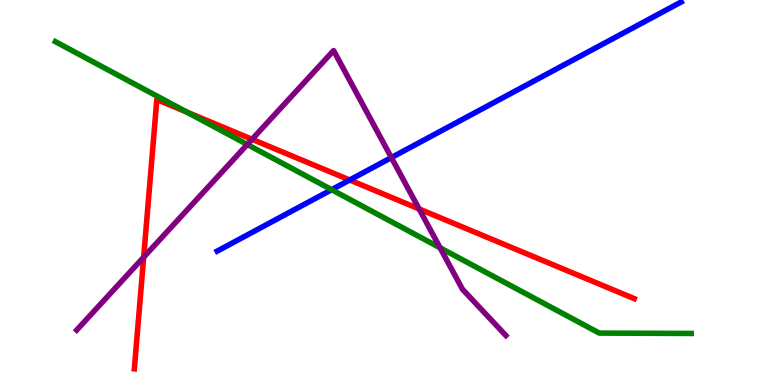[{'lines': ['blue', 'red'], 'intersections': [{'x': 4.51, 'y': 5.32}]}, {'lines': ['green', 'red'], 'intersections': [{'x': 2.41, 'y': 7.09}]}, {'lines': ['purple', 'red'], 'intersections': [{'x': 1.85, 'y': 3.32}, {'x': 3.25, 'y': 6.38}, {'x': 5.41, 'y': 4.57}]}, {'lines': ['blue', 'green'], 'intersections': [{'x': 4.28, 'y': 5.07}]}, {'lines': ['blue', 'purple'], 'intersections': [{'x': 5.05, 'y': 5.91}]}, {'lines': ['green', 'purple'], 'intersections': [{'x': 3.19, 'y': 6.25}, {'x': 5.68, 'y': 3.56}]}]